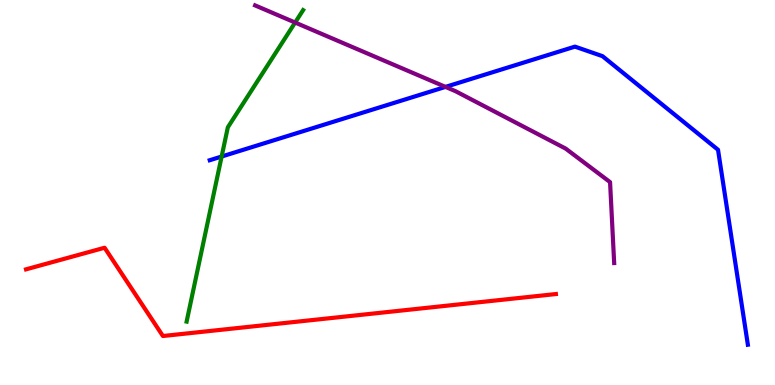[{'lines': ['blue', 'red'], 'intersections': []}, {'lines': ['green', 'red'], 'intersections': []}, {'lines': ['purple', 'red'], 'intersections': []}, {'lines': ['blue', 'green'], 'intersections': [{'x': 2.86, 'y': 5.93}]}, {'lines': ['blue', 'purple'], 'intersections': [{'x': 5.75, 'y': 7.74}]}, {'lines': ['green', 'purple'], 'intersections': [{'x': 3.81, 'y': 9.41}]}]